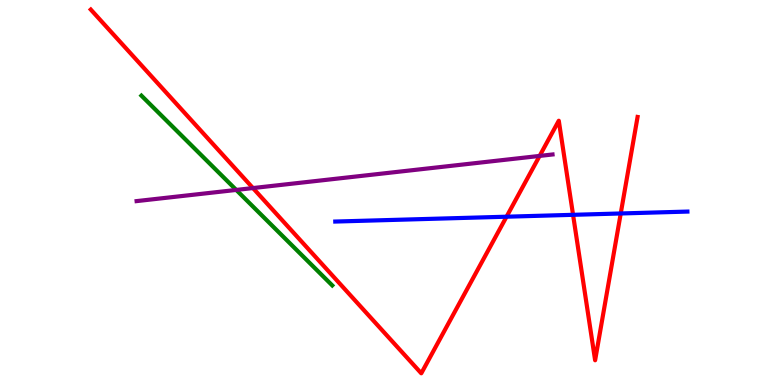[{'lines': ['blue', 'red'], 'intersections': [{'x': 6.54, 'y': 4.37}, {'x': 7.39, 'y': 4.42}, {'x': 8.01, 'y': 4.46}]}, {'lines': ['green', 'red'], 'intersections': []}, {'lines': ['purple', 'red'], 'intersections': [{'x': 3.26, 'y': 5.12}, {'x': 6.96, 'y': 5.95}]}, {'lines': ['blue', 'green'], 'intersections': []}, {'lines': ['blue', 'purple'], 'intersections': []}, {'lines': ['green', 'purple'], 'intersections': [{'x': 3.05, 'y': 5.07}]}]